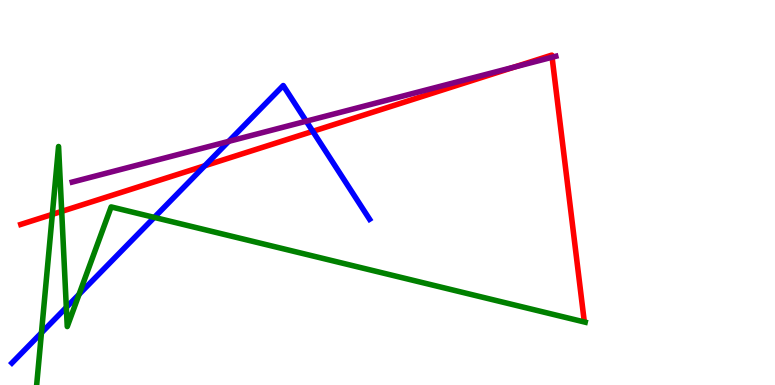[{'lines': ['blue', 'red'], 'intersections': [{'x': 2.64, 'y': 5.69}, {'x': 4.04, 'y': 6.59}]}, {'lines': ['green', 'red'], 'intersections': [{'x': 0.675, 'y': 4.43}, {'x': 0.796, 'y': 4.51}]}, {'lines': ['purple', 'red'], 'intersections': [{'x': 6.64, 'y': 8.26}, {'x': 7.12, 'y': 8.51}]}, {'lines': ['blue', 'green'], 'intersections': [{'x': 0.535, 'y': 1.36}, {'x': 0.856, 'y': 2.02}, {'x': 1.02, 'y': 2.35}, {'x': 1.99, 'y': 4.35}]}, {'lines': ['blue', 'purple'], 'intersections': [{'x': 2.95, 'y': 6.33}, {'x': 3.95, 'y': 6.85}]}, {'lines': ['green', 'purple'], 'intersections': []}]